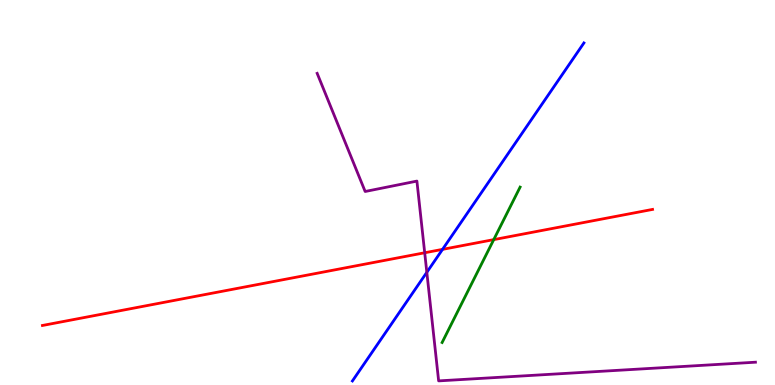[{'lines': ['blue', 'red'], 'intersections': [{'x': 5.71, 'y': 3.52}]}, {'lines': ['green', 'red'], 'intersections': [{'x': 6.37, 'y': 3.78}]}, {'lines': ['purple', 'red'], 'intersections': [{'x': 5.48, 'y': 3.43}]}, {'lines': ['blue', 'green'], 'intersections': []}, {'lines': ['blue', 'purple'], 'intersections': [{'x': 5.51, 'y': 2.93}]}, {'lines': ['green', 'purple'], 'intersections': []}]